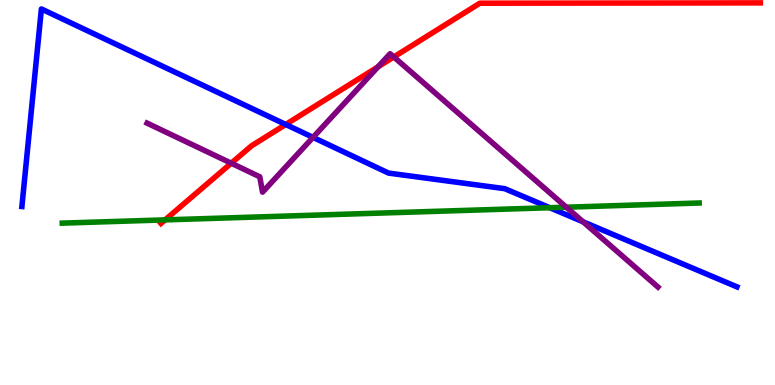[{'lines': ['blue', 'red'], 'intersections': [{'x': 3.69, 'y': 6.77}]}, {'lines': ['green', 'red'], 'intersections': [{'x': 2.13, 'y': 4.29}]}, {'lines': ['purple', 'red'], 'intersections': [{'x': 2.98, 'y': 5.76}, {'x': 4.88, 'y': 8.26}, {'x': 5.08, 'y': 8.52}]}, {'lines': ['blue', 'green'], 'intersections': [{'x': 7.09, 'y': 4.6}]}, {'lines': ['blue', 'purple'], 'intersections': [{'x': 4.04, 'y': 6.43}, {'x': 7.52, 'y': 4.24}]}, {'lines': ['green', 'purple'], 'intersections': [{'x': 7.31, 'y': 4.62}]}]